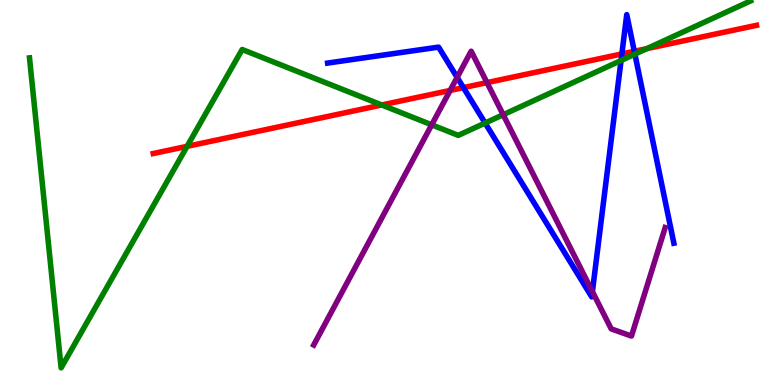[{'lines': ['blue', 'red'], 'intersections': [{'x': 5.98, 'y': 7.72}, {'x': 8.02, 'y': 8.6}, {'x': 8.18, 'y': 8.67}]}, {'lines': ['green', 'red'], 'intersections': [{'x': 2.41, 'y': 6.2}, {'x': 4.93, 'y': 7.27}, {'x': 8.35, 'y': 8.74}]}, {'lines': ['purple', 'red'], 'intersections': [{'x': 5.81, 'y': 7.65}, {'x': 6.28, 'y': 7.85}]}, {'lines': ['blue', 'green'], 'intersections': [{'x': 6.26, 'y': 6.8}, {'x': 8.01, 'y': 8.43}, {'x': 8.19, 'y': 8.59}]}, {'lines': ['blue', 'purple'], 'intersections': [{'x': 5.9, 'y': 7.99}, {'x': 7.64, 'y': 2.43}]}, {'lines': ['green', 'purple'], 'intersections': [{'x': 5.57, 'y': 6.76}, {'x': 6.49, 'y': 7.02}]}]